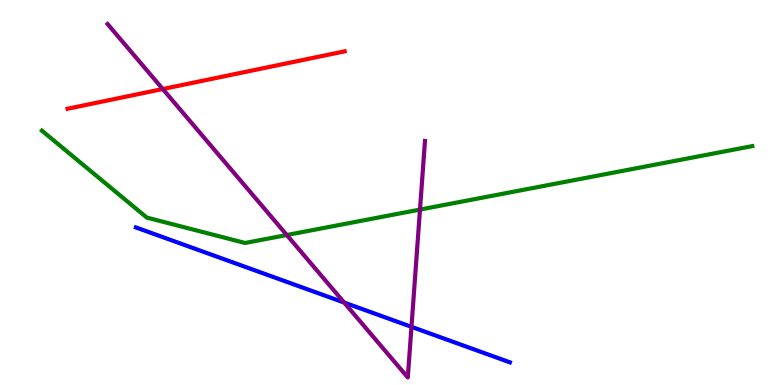[{'lines': ['blue', 'red'], 'intersections': []}, {'lines': ['green', 'red'], 'intersections': []}, {'lines': ['purple', 'red'], 'intersections': [{'x': 2.1, 'y': 7.69}]}, {'lines': ['blue', 'green'], 'intersections': []}, {'lines': ['blue', 'purple'], 'intersections': [{'x': 4.44, 'y': 2.14}, {'x': 5.31, 'y': 1.51}]}, {'lines': ['green', 'purple'], 'intersections': [{'x': 3.7, 'y': 3.9}, {'x': 5.42, 'y': 4.56}]}]